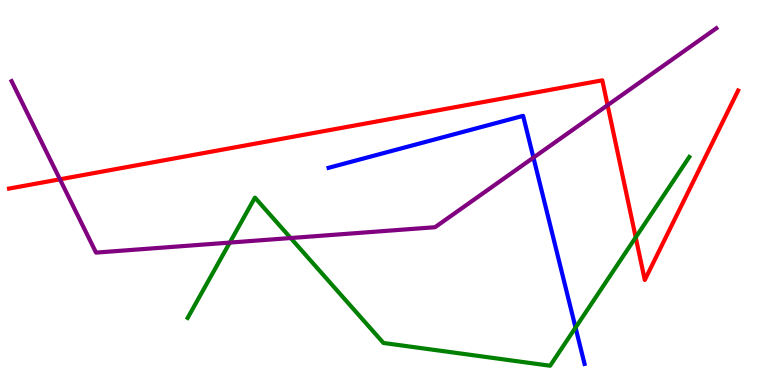[{'lines': ['blue', 'red'], 'intersections': []}, {'lines': ['green', 'red'], 'intersections': [{'x': 8.2, 'y': 3.84}]}, {'lines': ['purple', 'red'], 'intersections': [{'x': 0.773, 'y': 5.34}, {'x': 7.84, 'y': 7.27}]}, {'lines': ['blue', 'green'], 'intersections': [{'x': 7.43, 'y': 1.49}]}, {'lines': ['blue', 'purple'], 'intersections': [{'x': 6.88, 'y': 5.91}]}, {'lines': ['green', 'purple'], 'intersections': [{'x': 2.97, 'y': 3.7}, {'x': 3.75, 'y': 3.82}]}]